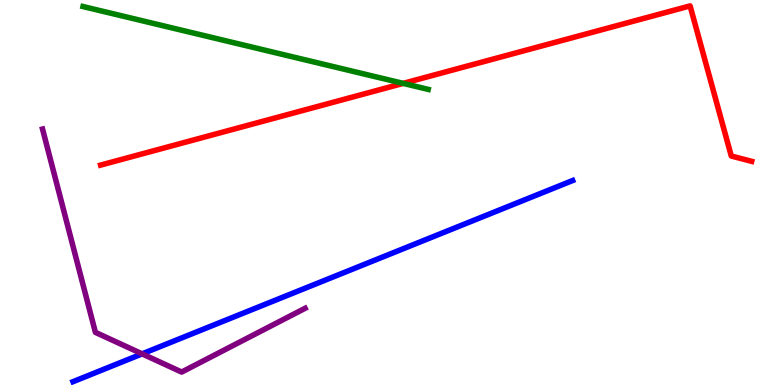[{'lines': ['blue', 'red'], 'intersections': []}, {'lines': ['green', 'red'], 'intersections': [{'x': 5.2, 'y': 7.83}]}, {'lines': ['purple', 'red'], 'intersections': []}, {'lines': ['blue', 'green'], 'intersections': []}, {'lines': ['blue', 'purple'], 'intersections': [{'x': 1.83, 'y': 0.809}]}, {'lines': ['green', 'purple'], 'intersections': []}]